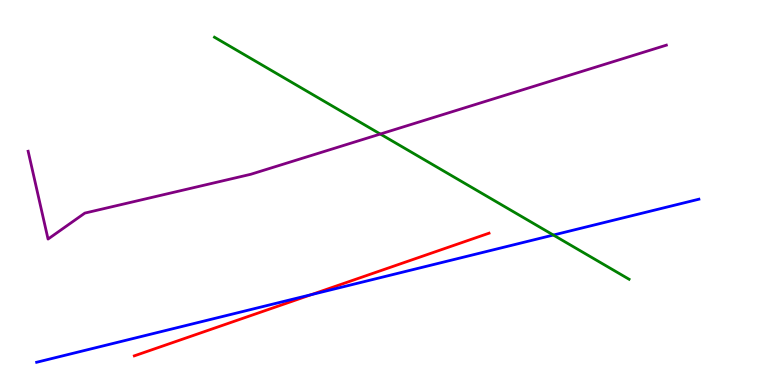[{'lines': ['blue', 'red'], 'intersections': [{'x': 4.02, 'y': 2.35}]}, {'lines': ['green', 'red'], 'intersections': []}, {'lines': ['purple', 'red'], 'intersections': []}, {'lines': ['blue', 'green'], 'intersections': [{'x': 7.14, 'y': 3.89}]}, {'lines': ['blue', 'purple'], 'intersections': []}, {'lines': ['green', 'purple'], 'intersections': [{'x': 4.91, 'y': 6.52}]}]